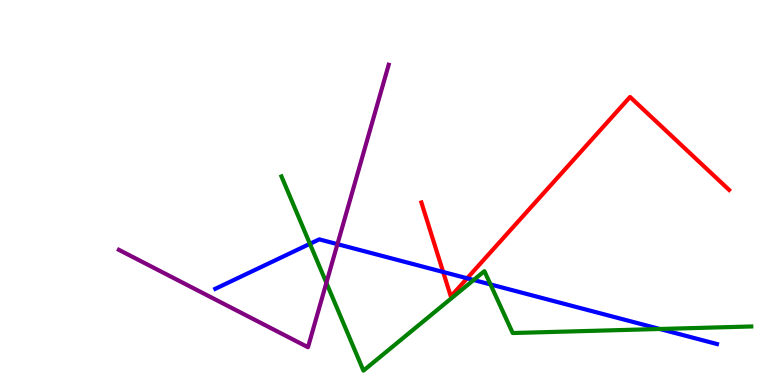[{'lines': ['blue', 'red'], 'intersections': [{'x': 5.72, 'y': 2.94}, {'x': 6.03, 'y': 2.77}]}, {'lines': ['green', 'red'], 'intersections': []}, {'lines': ['purple', 'red'], 'intersections': []}, {'lines': ['blue', 'green'], 'intersections': [{'x': 4.0, 'y': 3.67}, {'x': 6.11, 'y': 2.73}, {'x': 6.33, 'y': 2.61}, {'x': 8.51, 'y': 1.45}]}, {'lines': ['blue', 'purple'], 'intersections': [{'x': 4.35, 'y': 3.66}]}, {'lines': ['green', 'purple'], 'intersections': [{'x': 4.21, 'y': 2.65}]}]